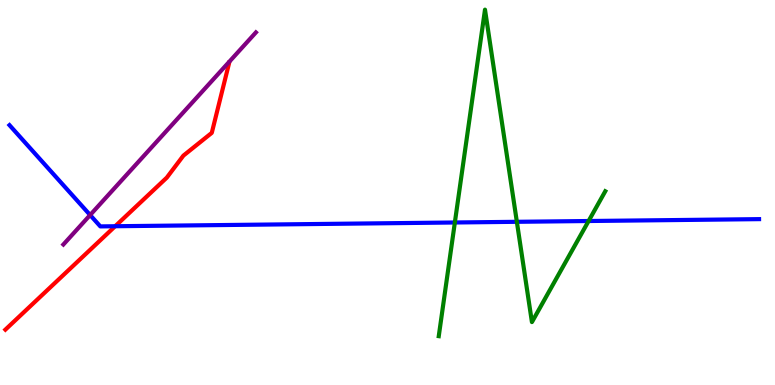[{'lines': ['blue', 'red'], 'intersections': [{'x': 1.49, 'y': 4.12}]}, {'lines': ['green', 'red'], 'intersections': []}, {'lines': ['purple', 'red'], 'intersections': []}, {'lines': ['blue', 'green'], 'intersections': [{'x': 5.87, 'y': 4.22}, {'x': 6.67, 'y': 4.24}, {'x': 7.59, 'y': 4.26}]}, {'lines': ['blue', 'purple'], 'intersections': [{'x': 1.16, 'y': 4.41}]}, {'lines': ['green', 'purple'], 'intersections': []}]